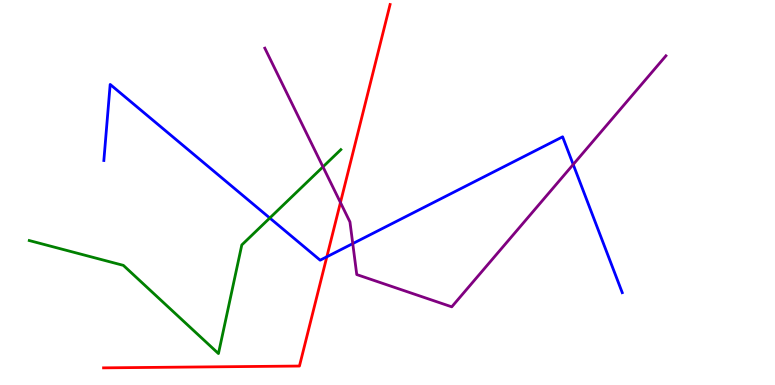[{'lines': ['blue', 'red'], 'intersections': [{'x': 4.22, 'y': 3.33}]}, {'lines': ['green', 'red'], 'intersections': []}, {'lines': ['purple', 'red'], 'intersections': [{'x': 4.39, 'y': 4.74}]}, {'lines': ['blue', 'green'], 'intersections': [{'x': 3.48, 'y': 4.34}]}, {'lines': ['blue', 'purple'], 'intersections': [{'x': 4.55, 'y': 3.67}, {'x': 7.4, 'y': 5.73}]}, {'lines': ['green', 'purple'], 'intersections': [{'x': 4.17, 'y': 5.67}]}]